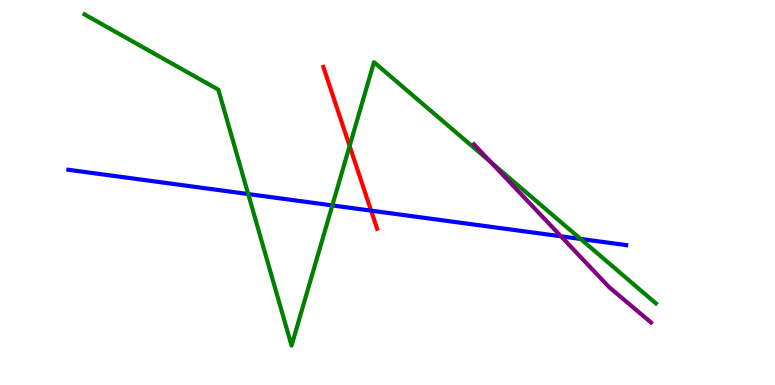[{'lines': ['blue', 'red'], 'intersections': [{'x': 4.79, 'y': 4.53}]}, {'lines': ['green', 'red'], 'intersections': [{'x': 4.51, 'y': 6.21}]}, {'lines': ['purple', 'red'], 'intersections': []}, {'lines': ['blue', 'green'], 'intersections': [{'x': 3.2, 'y': 4.96}, {'x': 4.29, 'y': 4.66}, {'x': 7.49, 'y': 3.79}]}, {'lines': ['blue', 'purple'], 'intersections': [{'x': 7.24, 'y': 3.86}]}, {'lines': ['green', 'purple'], 'intersections': [{'x': 6.33, 'y': 5.79}]}]